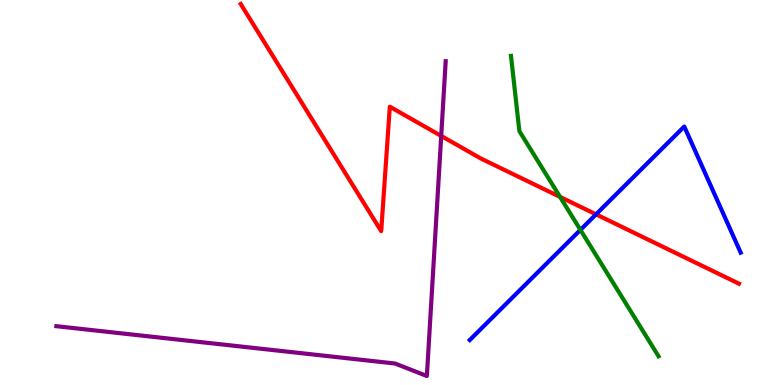[{'lines': ['blue', 'red'], 'intersections': [{'x': 7.69, 'y': 4.43}]}, {'lines': ['green', 'red'], 'intersections': [{'x': 7.23, 'y': 4.89}]}, {'lines': ['purple', 'red'], 'intersections': [{'x': 5.69, 'y': 6.47}]}, {'lines': ['blue', 'green'], 'intersections': [{'x': 7.49, 'y': 4.03}]}, {'lines': ['blue', 'purple'], 'intersections': []}, {'lines': ['green', 'purple'], 'intersections': []}]